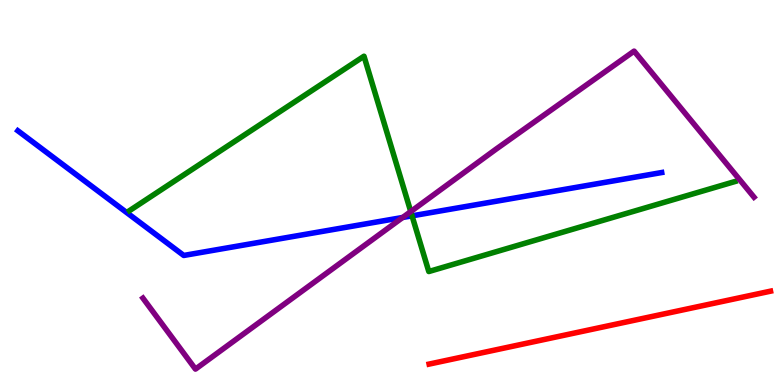[{'lines': ['blue', 'red'], 'intersections': []}, {'lines': ['green', 'red'], 'intersections': []}, {'lines': ['purple', 'red'], 'intersections': []}, {'lines': ['blue', 'green'], 'intersections': [{'x': 5.32, 'y': 4.39}]}, {'lines': ['blue', 'purple'], 'intersections': [{'x': 5.2, 'y': 4.35}]}, {'lines': ['green', 'purple'], 'intersections': [{'x': 5.3, 'y': 4.5}]}]